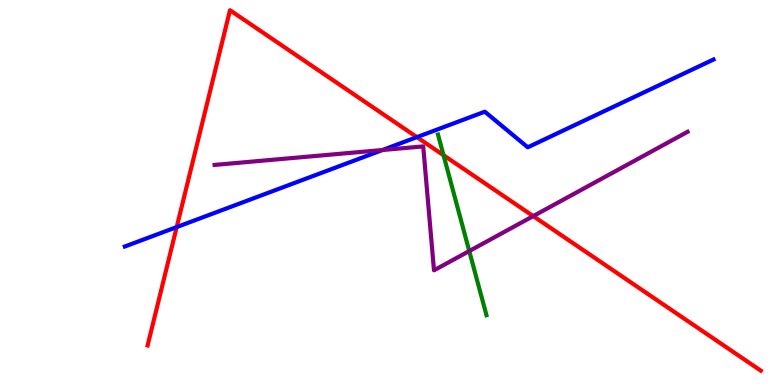[{'lines': ['blue', 'red'], 'intersections': [{'x': 2.28, 'y': 4.1}, {'x': 5.38, 'y': 6.44}]}, {'lines': ['green', 'red'], 'intersections': [{'x': 5.72, 'y': 5.97}]}, {'lines': ['purple', 'red'], 'intersections': [{'x': 6.88, 'y': 4.39}]}, {'lines': ['blue', 'green'], 'intersections': []}, {'lines': ['blue', 'purple'], 'intersections': [{'x': 4.94, 'y': 6.1}]}, {'lines': ['green', 'purple'], 'intersections': [{'x': 6.05, 'y': 3.48}]}]